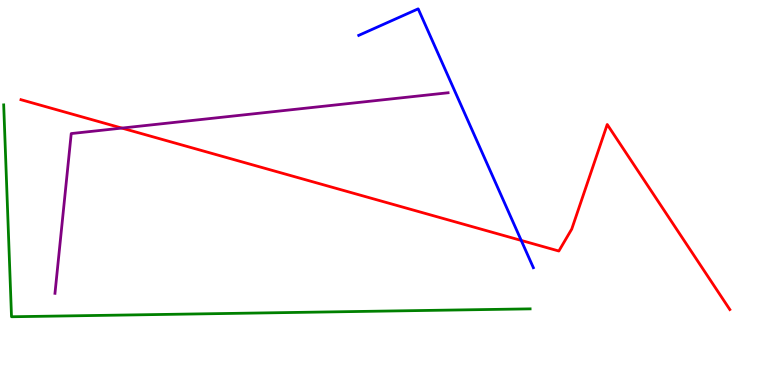[{'lines': ['blue', 'red'], 'intersections': [{'x': 6.73, 'y': 3.75}]}, {'lines': ['green', 'red'], 'intersections': []}, {'lines': ['purple', 'red'], 'intersections': [{'x': 1.57, 'y': 6.67}]}, {'lines': ['blue', 'green'], 'intersections': []}, {'lines': ['blue', 'purple'], 'intersections': []}, {'lines': ['green', 'purple'], 'intersections': []}]